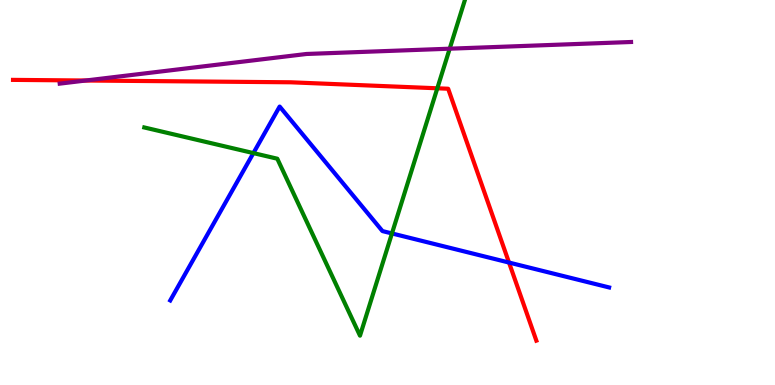[{'lines': ['blue', 'red'], 'intersections': [{'x': 6.57, 'y': 3.18}]}, {'lines': ['green', 'red'], 'intersections': [{'x': 5.64, 'y': 7.71}]}, {'lines': ['purple', 'red'], 'intersections': [{'x': 1.11, 'y': 7.91}]}, {'lines': ['blue', 'green'], 'intersections': [{'x': 3.27, 'y': 6.02}, {'x': 5.06, 'y': 3.94}]}, {'lines': ['blue', 'purple'], 'intersections': []}, {'lines': ['green', 'purple'], 'intersections': [{'x': 5.8, 'y': 8.74}]}]